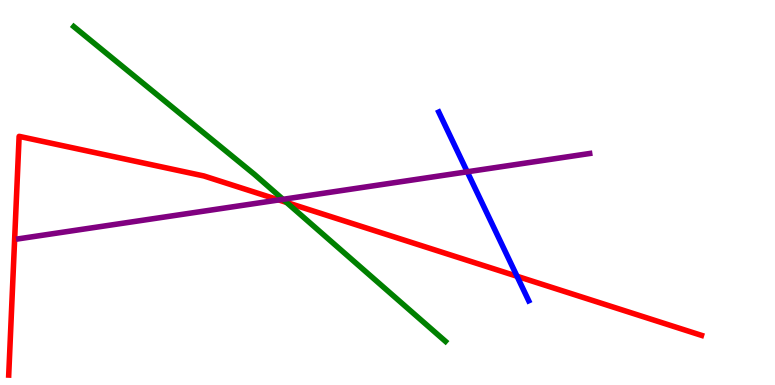[{'lines': ['blue', 'red'], 'intersections': [{'x': 6.67, 'y': 2.82}]}, {'lines': ['green', 'red'], 'intersections': [{'x': 3.7, 'y': 4.74}]}, {'lines': ['purple', 'red'], 'intersections': [{'x': 3.6, 'y': 4.81}]}, {'lines': ['blue', 'green'], 'intersections': []}, {'lines': ['blue', 'purple'], 'intersections': [{'x': 6.03, 'y': 5.54}]}, {'lines': ['green', 'purple'], 'intersections': [{'x': 3.65, 'y': 4.82}]}]